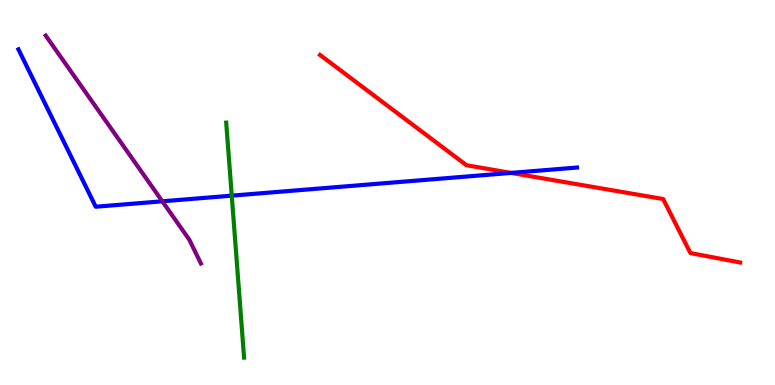[{'lines': ['blue', 'red'], 'intersections': [{'x': 6.59, 'y': 5.51}]}, {'lines': ['green', 'red'], 'intersections': []}, {'lines': ['purple', 'red'], 'intersections': []}, {'lines': ['blue', 'green'], 'intersections': [{'x': 2.99, 'y': 4.92}]}, {'lines': ['blue', 'purple'], 'intersections': [{'x': 2.09, 'y': 4.77}]}, {'lines': ['green', 'purple'], 'intersections': []}]